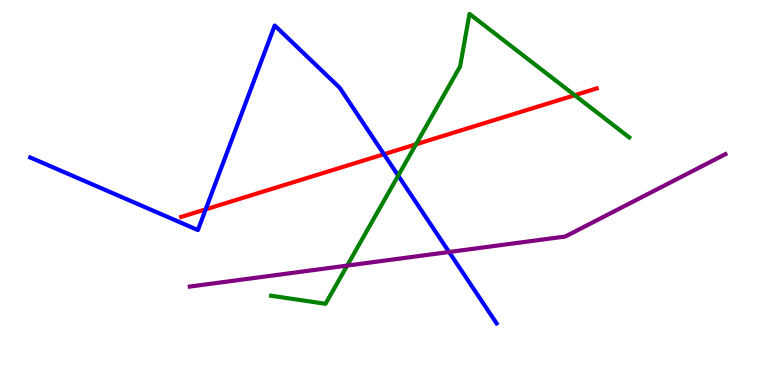[{'lines': ['blue', 'red'], 'intersections': [{'x': 2.65, 'y': 4.56}, {'x': 4.95, 'y': 5.99}]}, {'lines': ['green', 'red'], 'intersections': [{'x': 5.37, 'y': 6.25}, {'x': 7.42, 'y': 7.53}]}, {'lines': ['purple', 'red'], 'intersections': []}, {'lines': ['blue', 'green'], 'intersections': [{'x': 5.14, 'y': 5.44}]}, {'lines': ['blue', 'purple'], 'intersections': [{'x': 5.79, 'y': 3.45}]}, {'lines': ['green', 'purple'], 'intersections': [{'x': 4.48, 'y': 3.1}]}]